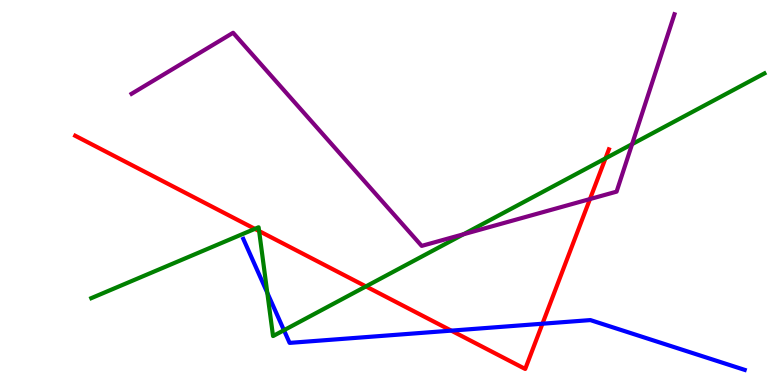[{'lines': ['blue', 'red'], 'intersections': [{'x': 5.82, 'y': 1.41}, {'x': 7.0, 'y': 1.59}]}, {'lines': ['green', 'red'], 'intersections': [{'x': 3.29, 'y': 4.06}, {'x': 3.34, 'y': 4.0}, {'x': 4.72, 'y': 2.56}, {'x': 7.81, 'y': 5.89}]}, {'lines': ['purple', 'red'], 'intersections': [{'x': 7.61, 'y': 4.83}]}, {'lines': ['blue', 'green'], 'intersections': [{'x': 3.45, 'y': 2.39}, {'x': 3.66, 'y': 1.42}]}, {'lines': ['blue', 'purple'], 'intersections': []}, {'lines': ['green', 'purple'], 'intersections': [{'x': 5.98, 'y': 3.92}, {'x': 8.16, 'y': 6.26}]}]